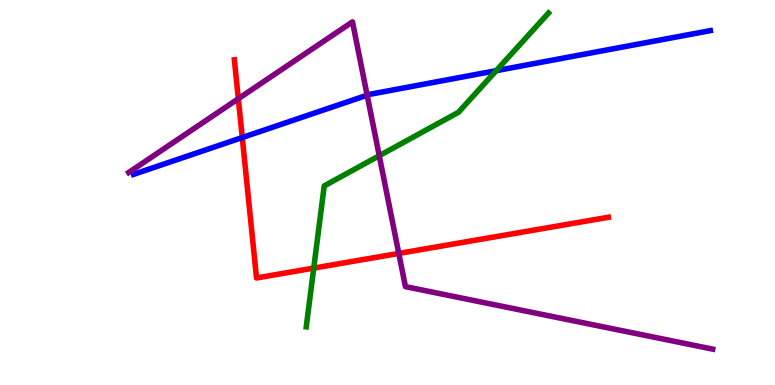[{'lines': ['blue', 'red'], 'intersections': [{'x': 3.13, 'y': 6.43}]}, {'lines': ['green', 'red'], 'intersections': [{'x': 4.05, 'y': 3.04}]}, {'lines': ['purple', 'red'], 'intersections': [{'x': 3.08, 'y': 7.44}, {'x': 5.15, 'y': 3.42}]}, {'lines': ['blue', 'green'], 'intersections': [{'x': 6.4, 'y': 8.16}]}, {'lines': ['blue', 'purple'], 'intersections': [{'x': 4.74, 'y': 7.53}]}, {'lines': ['green', 'purple'], 'intersections': [{'x': 4.89, 'y': 5.96}]}]